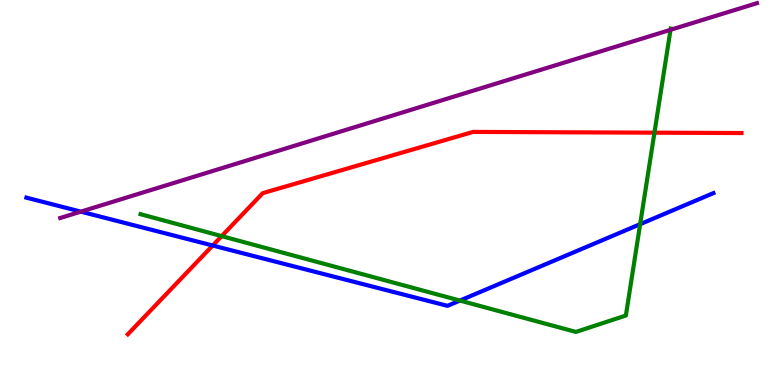[{'lines': ['blue', 'red'], 'intersections': [{'x': 2.74, 'y': 3.62}]}, {'lines': ['green', 'red'], 'intersections': [{'x': 2.86, 'y': 3.87}, {'x': 8.44, 'y': 6.55}]}, {'lines': ['purple', 'red'], 'intersections': []}, {'lines': ['blue', 'green'], 'intersections': [{'x': 5.93, 'y': 2.19}, {'x': 8.26, 'y': 4.18}]}, {'lines': ['blue', 'purple'], 'intersections': [{'x': 1.04, 'y': 4.5}]}, {'lines': ['green', 'purple'], 'intersections': [{'x': 8.65, 'y': 9.23}]}]